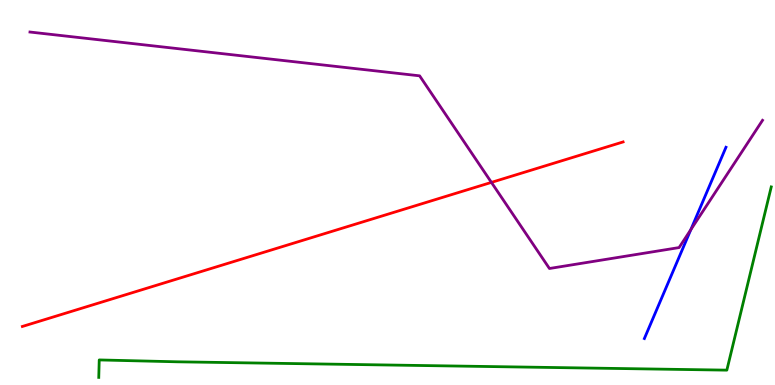[{'lines': ['blue', 'red'], 'intersections': []}, {'lines': ['green', 'red'], 'intersections': []}, {'lines': ['purple', 'red'], 'intersections': [{'x': 6.34, 'y': 5.26}]}, {'lines': ['blue', 'green'], 'intersections': []}, {'lines': ['blue', 'purple'], 'intersections': [{'x': 8.91, 'y': 4.03}]}, {'lines': ['green', 'purple'], 'intersections': []}]